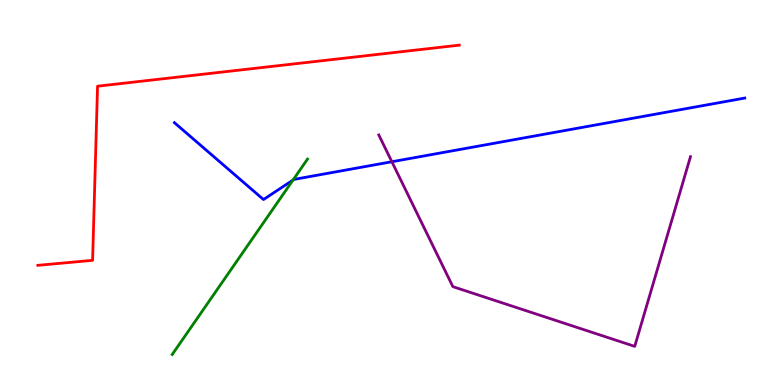[{'lines': ['blue', 'red'], 'intersections': []}, {'lines': ['green', 'red'], 'intersections': []}, {'lines': ['purple', 'red'], 'intersections': []}, {'lines': ['blue', 'green'], 'intersections': [{'x': 3.78, 'y': 5.32}]}, {'lines': ['blue', 'purple'], 'intersections': [{'x': 5.06, 'y': 5.8}]}, {'lines': ['green', 'purple'], 'intersections': []}]